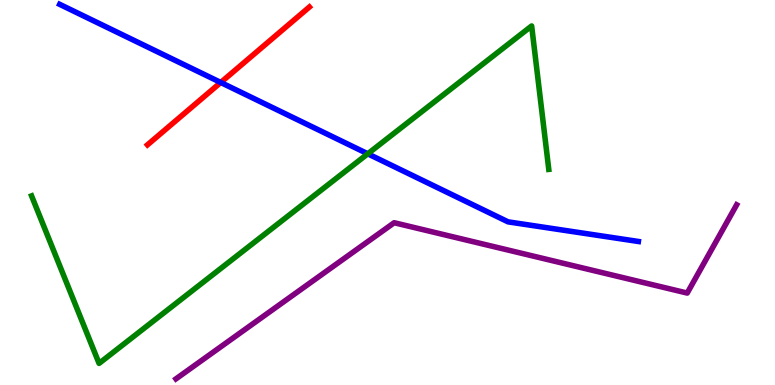[{'lines': ['blue', 'red'], 'intersections': [{'x': 2.85, 'y': 7.86}]}, {'lines': ['green', 'red'], 'intersections': []}, {'lines': ['purple', 'red'], 'intersections': []}, {'lines': ['blue', 'green'], 'intersections': [{'x': 4.75, 'y': 6.01}]}, {'lines': ['blue', 'purple'], 'intersections': []}, {'lines': ['green', 'purple'], 'intersections': []}]